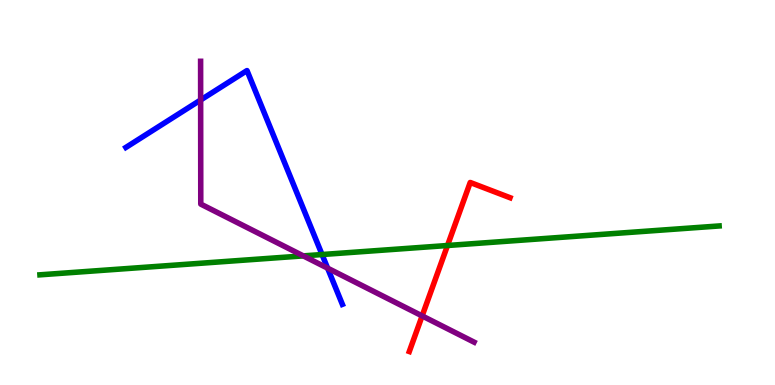[{'lines': ['blue', 'red'], 'intersections': []}, {'lines': ['green', 'red'], 'intersections': [{'x': 5.77, 'y': 3.62}]}, {'lines': ['purple', 'red'], 'intersections': [{'x': 5.45, 'y': 1.79}]}, {'lines': ['blue', 'green'], 'intersections': [{'x': 4.16, 'y': 3.39}]}, {'lines': ['blue', 'purple'], 'intersections': [{'x': 2.59, 'y': 7.4}, {'x': 4.23, 'y': 3.03}]}, {'lines': ['green', 'purple'], 'intersections': [{'x': 3.91, 'y': 3.35}]}]